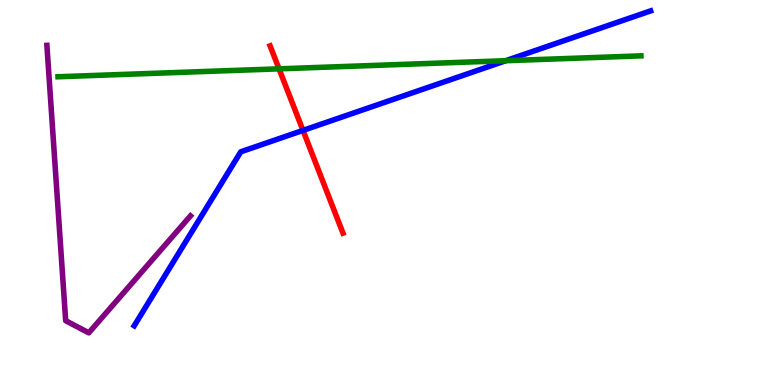[{'lines': ['blue', 'red'], 'intersections': [{'x': 3.91, 'y': 6.61}]}, {'lines': ['green', 'red'], 'intersections': [{'x': 3.6, 'y': 8.21}]}, {'lines': ['purple', 'red'], 'intersections': []}, {'lines': ['blue', 'green'], 'intersections': [{'x': 6.53, 'y': 8.42}]}, {'lines': ['blue', 'purple'], 'intersections': []}, {'lines': ['green', 'purple'], 'intersections': []}]